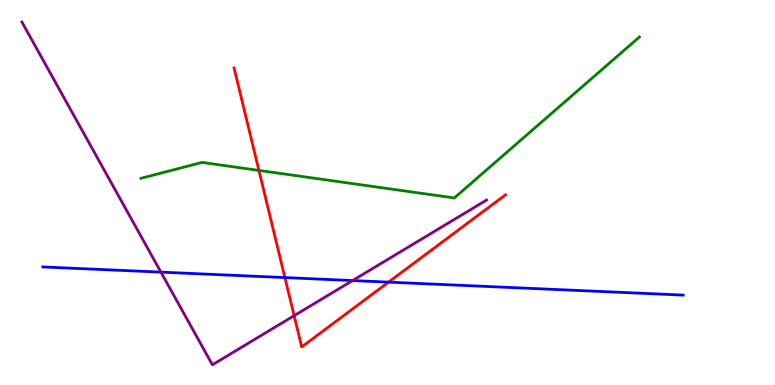[{'lines': ['blue', 'red'], 'intersections': [{'x': 3.68, 'y': 2.79}, {'x': 5.01, 'y': 2.67}]}, {'lines': ['green', 'red'], 'intersections': [{'x': 3.34, 'y': 5.57}]}, {'lines': ['purple', 'red'], 'intersections': [{'x': 3.8, 'y': 1.8}]}, {'lines': ['blue', 'green'], 'intersections': []}, {'lines': ['blue', 'purple'], 'intersections': [{'x': 2.08, 'y': 2.93}, {'x': 4.55, 'y': 2.71}]}, {'lines': ['green', 'purple'], 'intersections': []}]